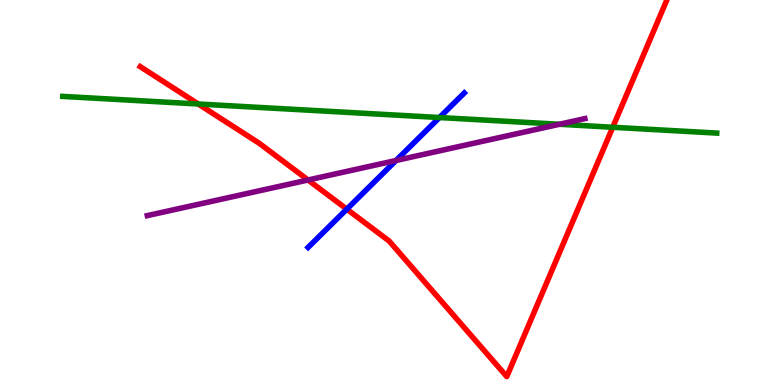[{'lines': ['blue', 'red'], 'intersections': [{'x': 4.47, 'y': 4.57}]}, {'lines': ['green', 'red'], 'intersections': [{'x': 2.56, 'y': 7.3}, {'x': 7.91, 'y': 6.69}]}, {'lines': ['purple', 'red'], 'intersections': [{'x': 3.97, 'y': 5.32}]}, {'lines': ['blue', 'green'], 'intersections': [{'x': 5.67, 'y': 6.95}]}, {'lines': ['blue', 'purple'], 'intersections': [{'x': 5.11, 'y': 5.83}]}, {'lines': ['green', 'purple'], 'intersections': [{'x': 7.22, 'y': 6.77}]}]